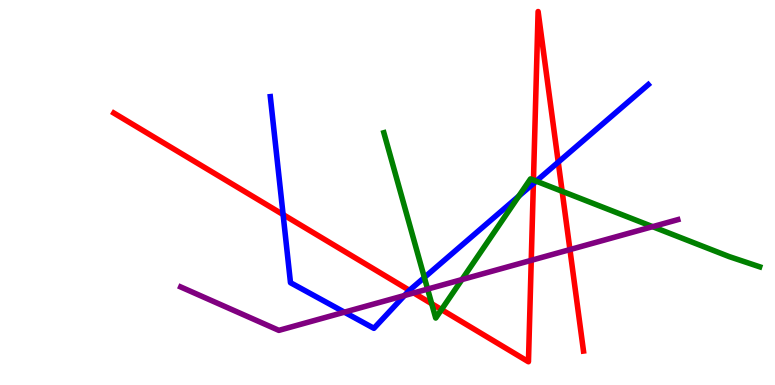[{'lines': ['blue', 'red'], 'intersections': [{'x': 3.65, 'y': 4.43}, {'x': 5.28, 'y': 2.46}, {'x': 6.88, 'y': 5.23}, {'x': 7.2, 'y': 5.79}]}, {'lines': ['green', 'red'], 'intersections': [{'x': 5.57, 'y': 2.11}, {'x': 5.7, 'y': 1.96}, {'x': 6.88, 'y': 5.32}, {'x': 7.25, 'y': 5.03}]}, {'lines': ['purple', 'red'], 'intersections': [{'x': 5.34, 'y': 2.39}, {'x': 6.85, 'y': 3.24}, {'x': 7.35, 'y': 3.52}]}, {'lines': ['blue', 'green'], 'intersections': [{'x': 5.48, 'y': 2.79}, {'x': 6.69, 'y': 4.9}, {'x': 6.92, 'y': 5.29}]}, {'lines': ['blue', 'purple'], 'intersections': [{'x': 4.44, 'y': 1.89}, {'x': 5.22, 'y': 2.32}]}, {'lines': ['green', 'purple'], 'intersections': [{'x': 5.52, 'y': 2.49}, {'x': 5.96, 'y': 2.74}, {'x': 8.42, 'y': 4.11}]}]